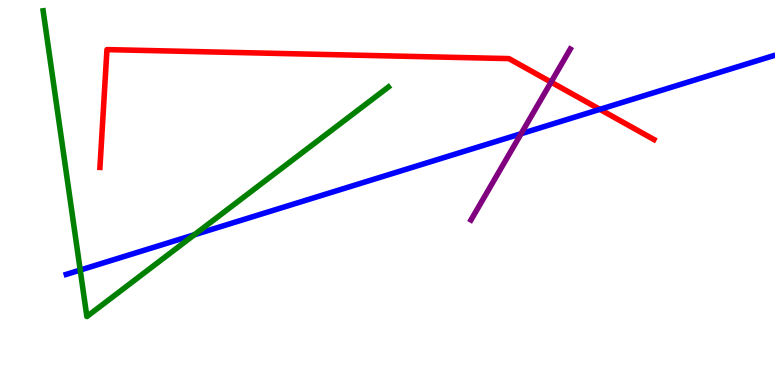[{'lines': ['blue', 'red'], 'intersections': [{'x': 7.74, 'y': 7.16}]}, {'lines': ['green', 'red'], 'intersections': []}, {'lines': ['purple', 'red'], 'intersections': [{'x': 7.11, 'y': 7.87}]}, {'lines': ['blue', 'green'], 'intersections': [{'x': 1.04, 'y': 2.99}, {'x': 2.51, 'y': 3.9}]}, {'lines': ['blue', 'purple'], 'intersections': [{'x': 6.72, 'y': 6.53}]}, {'lines': ['green', 'purple'], 'intersections': []}]